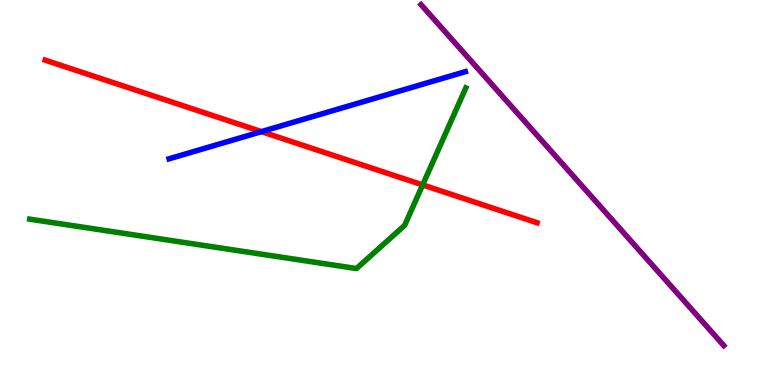[{'lines': ['blue', 'red'], 'intersections': [{'x': 3.37, 'y': 6.58}]}, {'lines': ['green', 'red'], 'intersections': [{'x': 5.45, 'y': 5.2}]}, {'lines': ['purple', 'red'], 'intersections': []}, {'lines': ['blue', 'green'], 'intersections': []}, {'lines': ['blue', 'purple'], 'intersections': []}, {'lines': ['green', 'purple'], 'intersections': []}]